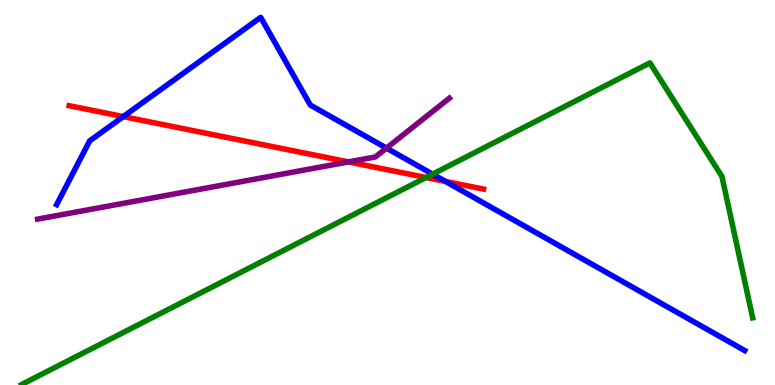[{'lines': ['blue', 'red'], 'intersections': [{'x': 1.59, 'y': 6.97}, {'x': 5.75, 'y': 5.29}]}, {'lines': ['green', 'red'], 'intersections': [{'x': 5.5, 'y': 5.39}]}, {'lines': ['purple', 'red'], 'intersections': [{'x': 4.5, 'y': 5.79}]}, {'lines': ['blue', 'green'], 'intersections': [{'x': 5.58, 'y': 5.48}]}, {'lines': ['blue', 'purple'], 'intersections': [{'x': 4.99, 'y': 6.15}]}, {'lines': ['green', 'purple'], 'intersections': []}]